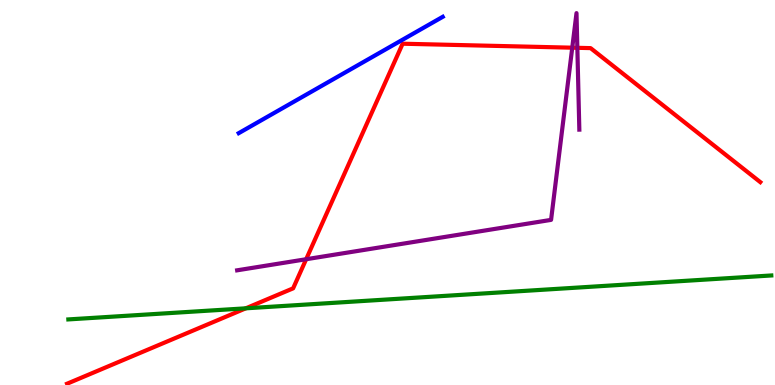[{'lines': ['blue', 'red'], 'intersections': []}, {'lines': ['green', 'red'], 'intersections': [{'x': 3.17, 'y': 1.99}]}, {'lines': ['purple', 'red'], 'intersections': [{'x': 3.95, 'y': 3.27}, {'x': 7.38, 'y': 8.76}, {'x': 7.45, 'y': 8.76}]}, {'lines': ['blue', 'green'], 'intersections': []}, {'lines': ['blue', 'purple'], 'intersections': []}, {'lines': ['green', 'purple'], 'intersections': []}]